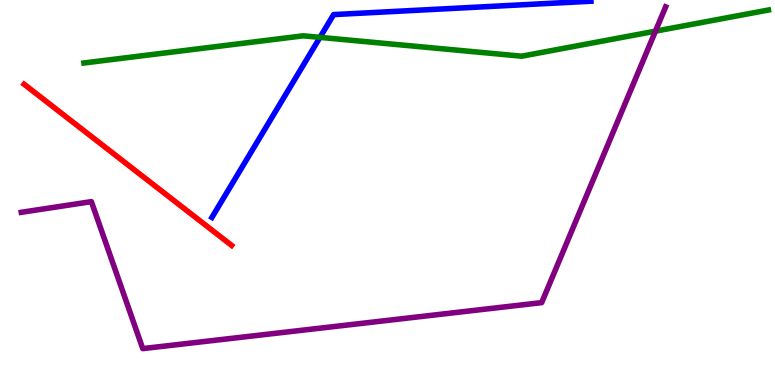[{'lines': ['blue', 'red'], 'intersections': []}, {'lines': ['green', 'red'], 'intersections': []}, {'lines': ['purple', 'red'], 'intersections': []}, {'lines': ['blue', 'green'], 'intersections': [{'x': 4.13, 'y': 9.03}]}, {'lines': ['blue', 'purple'], 'intersections': []}, {'lines': ['green', 'purple'], 'intersections': [{'x': 8.46, 'y': 9.19}]}]